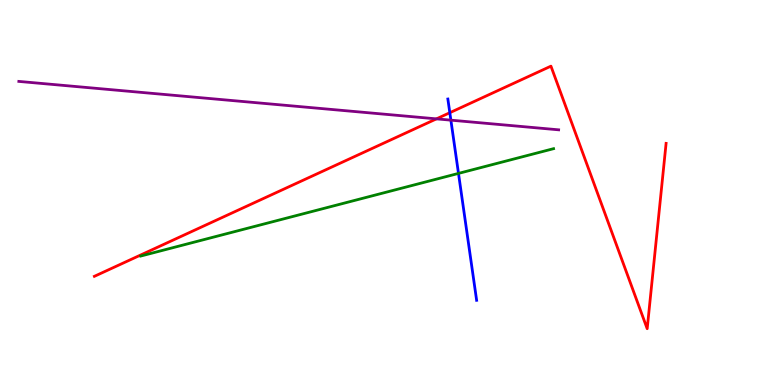[{'lines': ['blue', 'red'], 'intersections': [{'x': 5.8, 'y': 7.07}]}, {'lines': ['green', 'red'], 'intersections': []}, {'lines': ['purple', 'red'], 'intersections': [{'x': 5.63, 'y': 6.91}]}, {'lines': ['blue', 'green'], 'intersections': [{'x': 5.92, 'y': 5.5}]}, {'lines': ['blue', 'purple'], 'intersections': [{'x': 5.82, 'y': 6.88}]}, {'lines': ['green', 'purple'], 'intersections': []}]